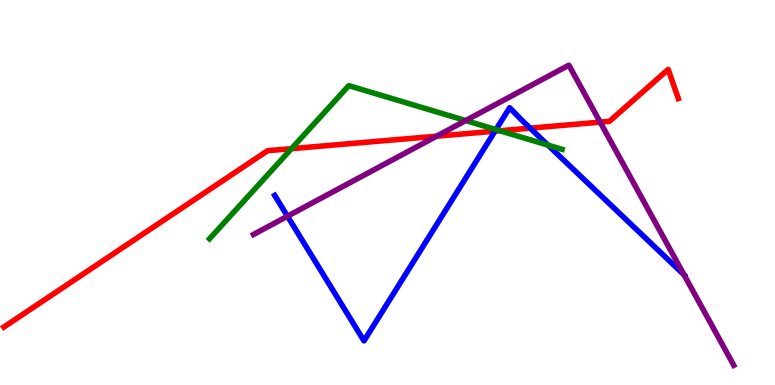[{'lines': ['blue', 'red'], 'intersections': [{'x': 6.39, 'y': 6.59}, {'x': 6.84, 'y': 6.67}]}, {'lines': ['green', 'red'], 'intersections': [{'x': 3.76, 'y': 6.14}, {'x': 6.45, 'y': 6.6}]}, {'lines': ['purple', 'red'], 'intersections': [{'x': 5.63, 'y': 6.46}, {'x': 7.74, 'y': 6.83}]}, {'lines': ['blue', 'green'], 'intersections': [{'x': 6.4, 'y': 6.63}, {'x': 7.07, 'y': 6.23}]}, {'lines': ['blue', 'purple'], 'intersections': [{'x': 3.71, 'y': 4.38}, {'x': 8.83, 'y': 2.86}]}, {'lines': ['green', 'purple'], 'intersections': [{'x': 6.01, 'y': 6.87}]}]